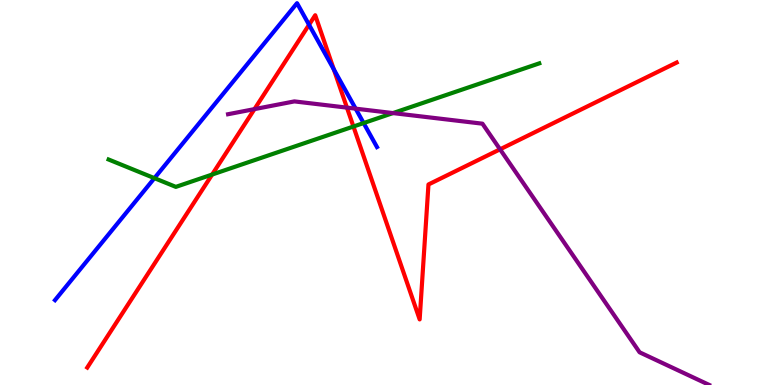[{'lines': ['blue', 'red'], 'intersections': [{'x': 3.99, 'y': 9.36}, {'x': 4.31, 'y': 8.2}]}, {'lines': ['green', 'red'], 'intersections': [{'x': 2.74, 'y': 5.47}, {'x': 4.56, 'y': 6.71}]}, {'lines': ['purple', 'red'], 'intersections': [{'x': 3.28, 'y': 7.17}, {'x': 4.48, 'y': 7.2}, {'x': 6.45, 'y': 6.12}]}, {'lines': ['blue', 'green'], 'intersections': [{'x': 1.99, 'y': 5.37}, {'x': 4.69, 'y': 6.8}]}, {'lines': ['blue', 'purple'], 'intersections': [{'x': 4.59, 'y': 7.18}]}, {'lines': ['green', 'purple'], 'intersections': [{'x': 5.07, 'y': 7.06}]}]